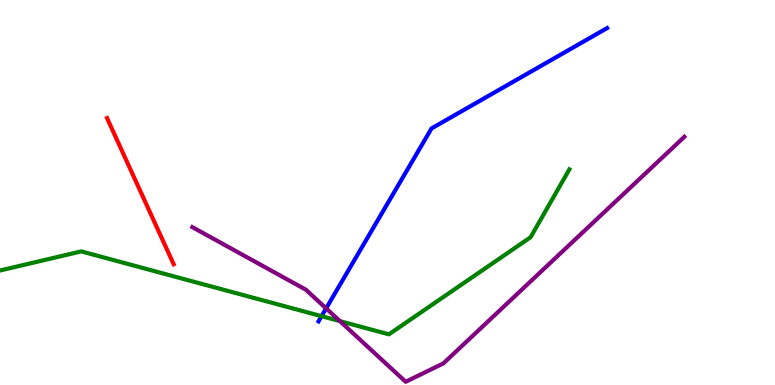[{'lines': ['blue', 'red'], 'intersections': []}, {'lines': ['green', 'red'], 'intersections': []}, {'lines': ['purple', 'red'], 'intersections': []}, {'lines': ['blue', 'green'], 'intersections': [{'x': 4.15, 'y': 1.79}]}, {'lines': ['blue', 'purple'], 'intersections': [{'x': 4.21, 'y': 1.99}]}, {'lines': ['green', 'purple'], 'intersections': [{'x': 4.39, 'y': 1.66}]}]